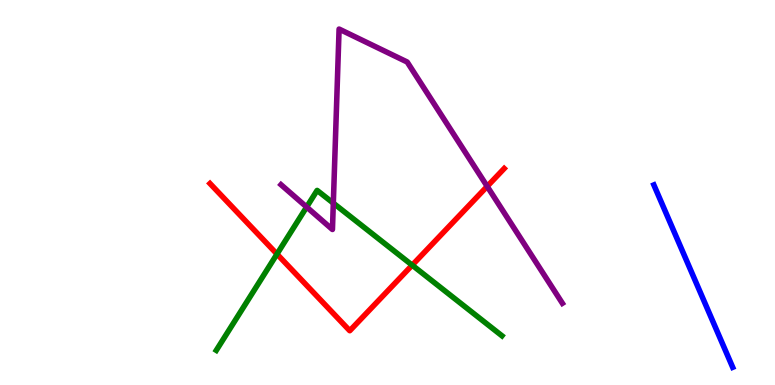[{'lines': ['blue', 'red'], 'intersections': []}, {'lines': ['green', 'red'], 'intersections': [{'x': 3.57, 'y': 3.4}, {'x': 5.32, 'y': 3.11}]}, {'lines': ['purple', 'red'], 'intersections': [{'x': 6.29, 'y': 5.16}]}, {'lines': ['blue', 'green'], 'intersections': []}, {'lines': ['blue', 'purple'], 'intersections': []}, {'lines': ['green', 'purple'], 'intersections': [{'x': 3.96, 'y': 4.62}, {'x': 4.3, 'y': 4.72}]}]